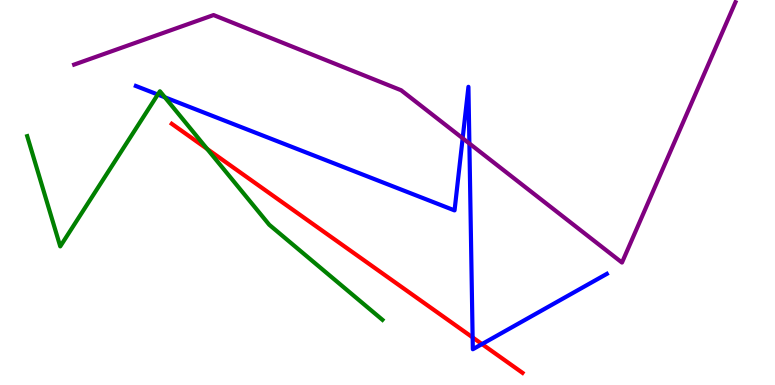[{'lines': ['blue', 'red'], 'intersections': [{'x': 6.1, 'y': 1.24}, {'x': 6.22, 'y': 1.06}]}, {'lines': ['green', 'red'], 'intersections': [{'x': 2.67, 'y': 6.13}]}, {'lines': ['purple', 'red'], 'intersections': []}, {'lines': ['blue', 'green'], 'intersections': [{'x': 2.04, 'y': 7.54}, {'x': 2.13, 'y': 7.47}]}, {'lines': ['blue', 'purple'], 'intersections': [{'x': 5.97, 'y': 6.41}, {'x': 6.06, 'y': 6.27}]}, {'lines': ['green', 'purple'], 'intersections': []}]